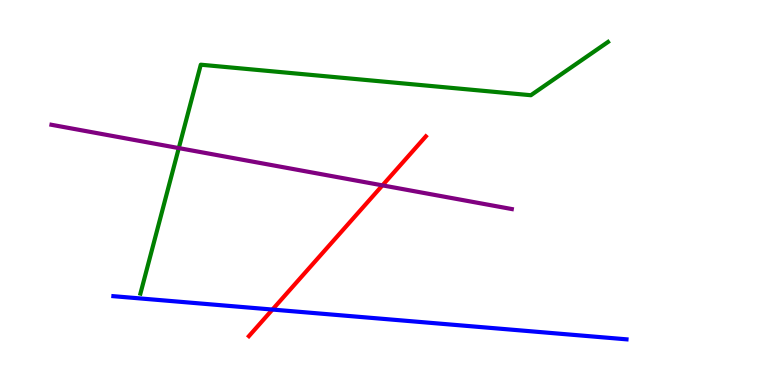[{'lines': ['blue', 'red'], 'intersections': [{'x': 3.52, 'y': 1.96}]}, {'lines': ['green', 'red'], 'intersections': []}, {'lines': ['purple', 'red'], 'intersections': [{'x': 4.93, 'y': 5.19}]}, {'lines': ['blue', 'green'], 'intersections': []}, {'lines': ['blue', 'purple'], 'intersections': []}, {'lines': ['green', 'purple'], 'intersections': [{'x': 2.31, 'y': 6.15}]}]